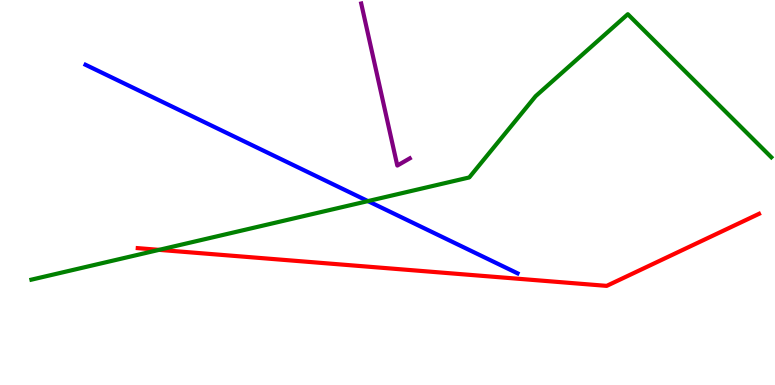[{'lines': ['blue', 'red'], 'intersections': []}, {'lines': ['green', 'red'], 'intersections': [{'x': 2.05, 'y': 3.51}]}, {'lines': ['purple', 'red'], 'intersections': []}, {'lines': ['blue', 'green'], 'intersections': [{'x': 4.75, 'y': 4.78}]}, {'lines': ['blue', 'purple'], 'intersections': []}, {'lines': ['green', 'purple'], 'intersections': []}]